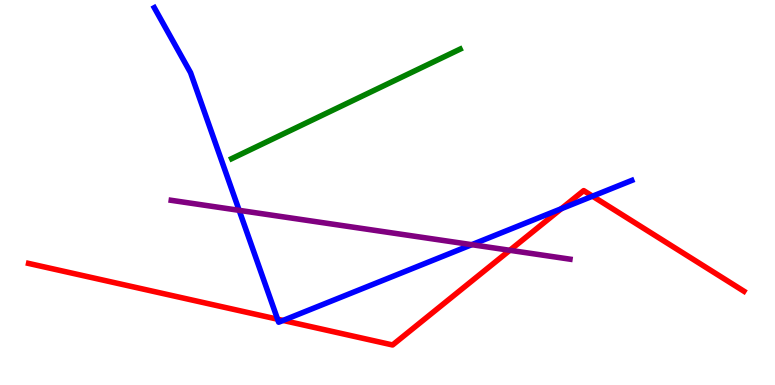[{'lines': ['blue', 'red'], 'intersections': [{'x': 3.58, 'y': 1.71}, {'x': 3.65, 'y': 1.68}, {'x': 7.24, 'y': 4.58}, {'x': 7.65, 'y': 4.9}]}, {'lines': ['green', 'red'], 'intersections': []}, {'lines': ['purple', 'red'], 'intersections': [{'x': 6.58, 'y': 3.5}]}, {'lines': ['blue', 'green'], 'intersections': []}, {'lines': ['blue', 'purple'], 'intersections': [{'x': 3.09, 'y': 4.54}, {'x': 6.09, 'y': 3.64}]}, {'lines': ['green', 'purple'], 'intersections': []}]